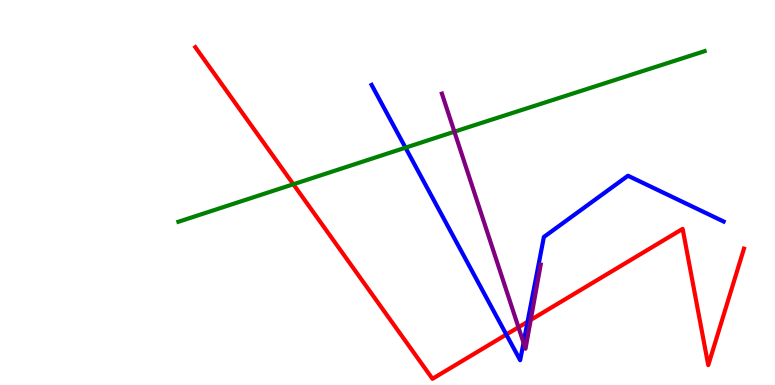[{'lines': ['blue', 'red'], 'intersections': [{'x': 6.53, 'y': 1.31}, {'x': 6.81, 'y': 1.64}]}, {'lines': ['green', 'red'], 'intersections': [{'x': 3.79, 'y': 5.21}]}, {'lines': ['purple', 'red'], 'intersections': [{'x': 6.69, 'y': 1.5}, {'x': 6.85, 'y': 1.69}]}, {'lines': ['blue', 'green'], 'intersections': [{'x': 5.23, 'y': 6.16}]}, {'lines': ['blue', 'purple'], 'intersections': [{'x': 6.76, 'y': 1.1}]}, {'lines': ['green', 'purple'], 'intersections': [{'x': 5.86, 'y': 6.58}]}]